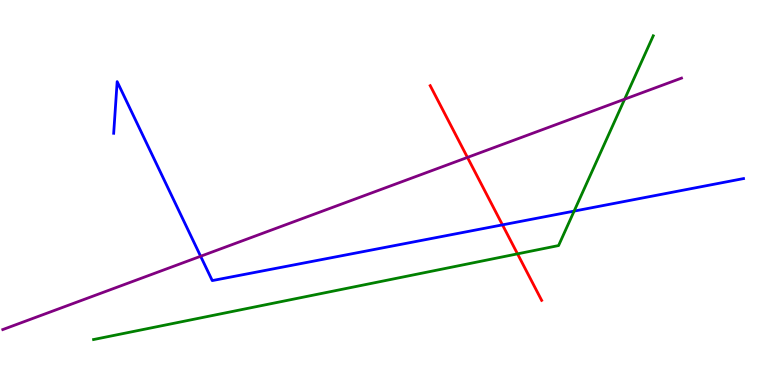[{'lines': ['blue', 'red'], 'intersections': [{'x': 6.48, 'y': 4.16}]}, {'lines': ['green', 'red'], 'intersections': [{'x': 6.68, 'y': 3.41}]}, {'lines': ['purple', 'red'], 'intersections': [{'x': 6.03, 'y': 5.91}]}, {'lines': ['blue', 'green'], 'intersections': [{'x': 7.41, 'y': 4.52}]}, {'lines': ['blue', 'purple'], 'intersections': [{'x': 2.59, 'y': 3.34}]}, {'lines': ['green', 'purple'], 'intersections': [{'x': 8.06, 'y': 7.42}]}]